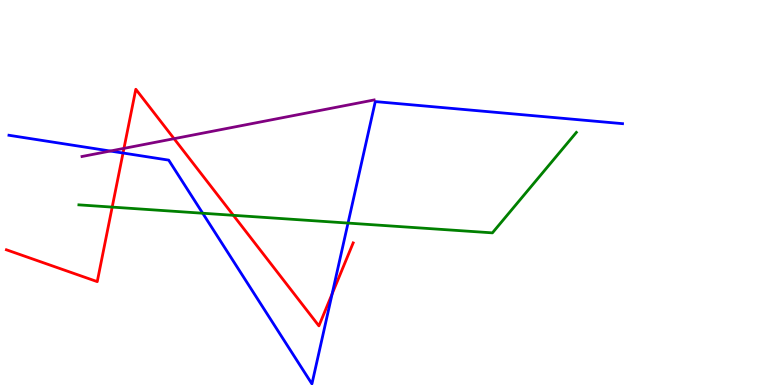[{'lines': ['blue', 'red'], 'intersections': [{'x': 1.59, 'y': 6.03}, {'x': 4.29, 'y': 2.37}]}, {'lines': ['green', 'red'], 'intersections': [{'x': 1.45, 'y': 4.62}, {'x': 3.01, 'y': 4.41}]}, {'lines': ['purple', 'red'], 'intersections': [{'x': 1.6, 'y': 6.15}, {'x': 2.25, 'y': 6.4}]}, {'lines': ['blue', 'green'], 'intersections': [{'x': 2.62, 'y': 4.46}, {'x': 4.49, 'y': 4.21}]}, {'lines': ['blue', 'purple'], 'intersections': [{'x': 1.42, 'y': 6.08}]}, {'lines': ['green', 'purple'], 'intersections': []}]